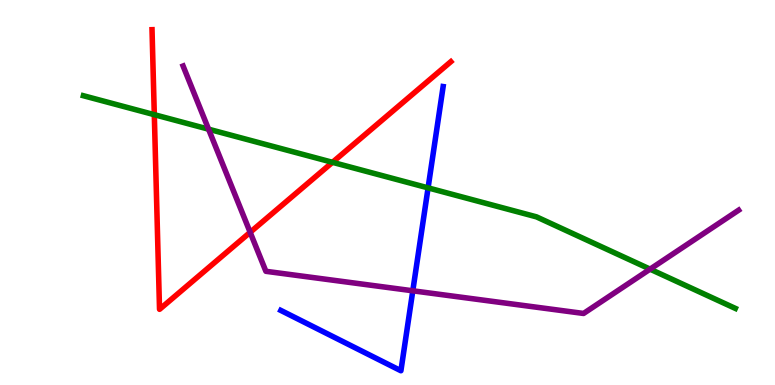[{'lines': ['blue', 'red'], 'intersections': []}, {'lines': ['green', 'red'], 'intersections': [{'x': 1.99, 'y': 7.02}, {'x': 4.29, 'y': 5.78}]}, {'lines': ['purple', 'red'], 'intersections': [{'x': 3.23, 'y': 3.97}]}, {'lines': ['blue', 'green'], 'intersections': [{'x': 5.52, 'y': 5.12}]}, {'lines': ['blue', 'purple'], 'intersections': [{'x': 5.33, 'y': 2.45}]}, {'lines': ['green', 'purple'], 'intersections': [{'x': 2.69, 'y': 6.64}, {'x': 8.39, 'y': 3.01}]}]